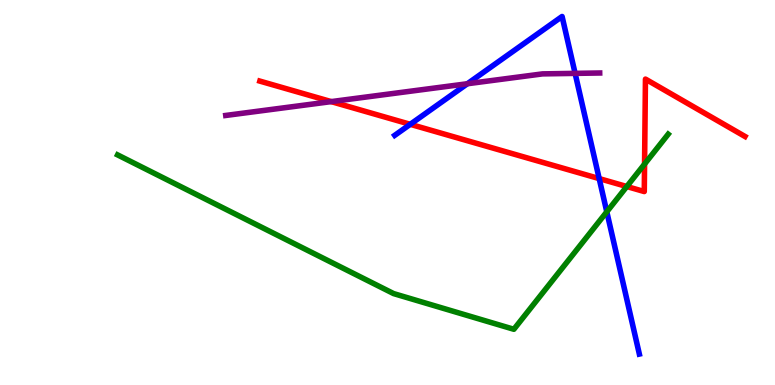[{'lines': ['blue', 'red'], 'intersections': [{'x': 5.29, 'y': 6.77}, {'x': 7.73, 'y': 5.36}]}, {'lines': ['green', 'red'], 'intersections': [{'x': 8.09, 'y': 5.16}, {'x': 8.32, 'y': 5.74}]}, {'lines': ['purple', 'red'], 'intersections': [{'x': 4.27, 'y': 7.36}]}, {'lines': ['blue', 'green'], 'intersections': [{'x': 7.83, 'y': 4.5}]}, {'lines': ['blue', 'purple'], 'intersections': [{'x': 6.03, 'y': 7.82}, {'x': 7.42, 'y': 8.09}]}, {'lines': ['green', 'purple'], 'intersections': []}]